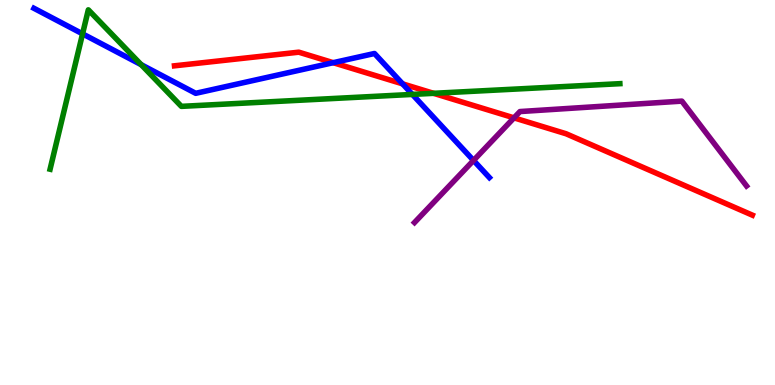[{'lines': ['blue', 'red'], 'intersections': [{'x': 4.3, 'y': 8.37}, {'x': 5.19, 'y': 7.82}]}, {'lines': ['green', 'red'], 'intersections': [{'x': 5.59, 'y': 7.58}]}, {'lines': ['purple', 'red'], 'intersections': [{'x': 6.63, 'y': 6.94}]}, {'lines': ['blue', 'green'], 'intersections': [{'x': 1.07, 'y': 9.12}, {'x': 1.82, 'y': 8.32}, {'x': 5.32, 'y': 7.55}]}, {'lines': ['blue', 'purple'], 'intersections': [{'x': 6.11, 'y': 5.83}]}, {'lines': ['green', 'purple'], 'intersections': []}]